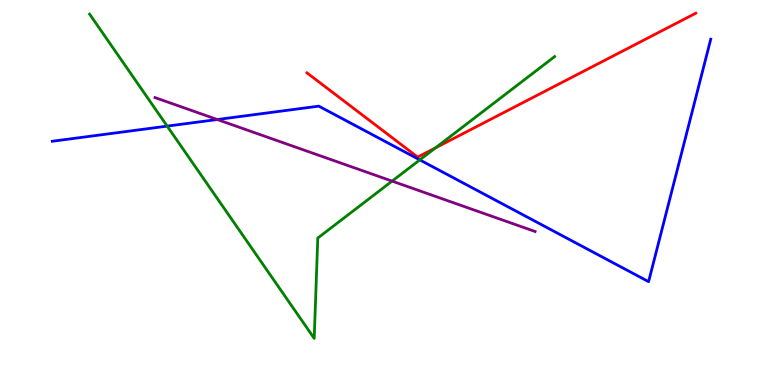[{'lines': ['blue', 'red'], 'intersections': []}, {'lines': ['green', 'red'], 'intersections': [{'x': 5.62, 'y': 6.16}]}, {'lines': ['purple', 'red'], 'intersections': []}, {'lines': ['blue', 'green'], 'intersections': [{'x': 2.16, 'y': 6.72}, {'x': 5.42, 'y': 5.85}]}, {'lines': ['blue', 'purple'], 'intersections': [{'x': 2.8, 'y': 6.9}]}, {'lines': ['green', 'purple'], 'intersections': [{'x': 5.06, 'y': 5.3}]}]